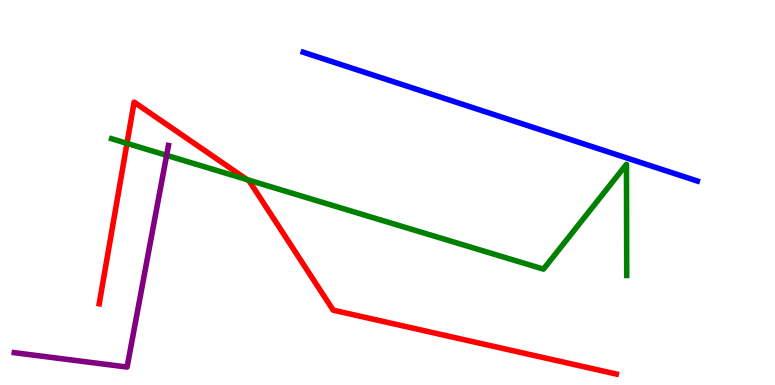[{'lines': ['blue', 'red'], 'intersections': []}, {'lines': ['green', 'red'], 'intersections': [{'x': 1.64, 'y': 6.28}, {'x': 3.19, 'y': 5.33}]}, {'lines': ['purple', 'red'], 'intersections': []}, {'lines': ['blue', 'green'], 'intersections': []}, {'lines': ['blue', 'purple'], 'intersections': []}, {'lines': ['green', 'purple'], 'intersections': [{'x': 2.15, 'y': 5.97}]}]